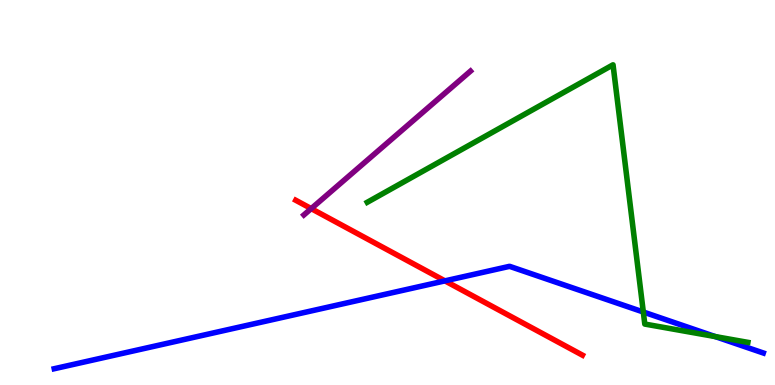[{'lines': ['blue', 'red'], 'intersections': [{'x': 5.74, 'y': 2.7}]}, {'lines': ['green', 'red'], 'intersections': []}, {'lines': ['purple', 'red'], 'intersections': [{'x': 4.02, 'y': 4.58}]}, {'lines': ['blue', 'green'], 'intersections': [{'x': 8.3, 'y': 1.9}, {'x': 9.23, 'y': 1.26}]}, {'lines': ['blue', 'purple'], 'intersections': []}, {'lines': ['green', 'purple'], 'intersections': []}]